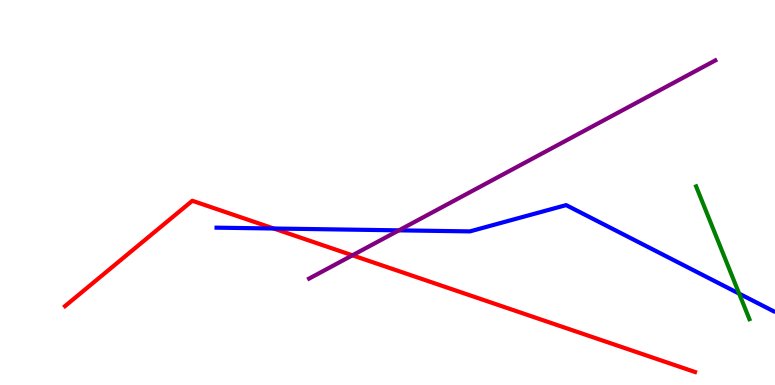[{'lines': ['blue', 'red'], 'intersections': [{'x': 3.53, 'y': 4.06}]}, {'lines': ['green', 'red'], 'intersections': []}, {'lines': ['purple', 'red'], 'intersections': [{'x': 4.55, 'y': 3.37}]}, {'lines': ['blue', 'green'], 'intersections': [{'x': 9.54, 'y': 2.37}]}, {'lines': ['blue', 'purple'], 'intersections': [{'x': 5.15, 'y': 4.02}]}, {'lines': ['green', 'purple'], 'intersections': []}]